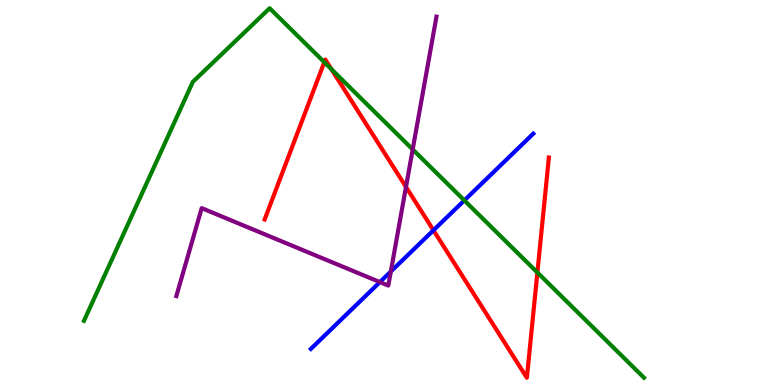[{'lines': ['blue', 'red'], 'intersections': [{'x': 5.59, 'y': 4.02}]}, {'lines': ['green', 'red'], 'intersections': [{'x': 4.18, 'y': 8.38}, {'x': 4.28, 'y': 8.2}, {'x': 6.93, 'y': 2.92}]}, {'lines': ['purple', 'red'], 'intersections': [{'x': 5.24, 'y': 5.15}]}, {'lines': ['blue', 'green'], 'intersections': [{'x': 5.99, 'y': 4.79}]}, {'lines': ['blue', 'purple'], 'intersections': [{'x': 4.9, 'y': 2.67}, {'x': 5.04, 'y': 2.95}]}, {'lines': ['green', 'purple'], 'intersections': [{'x': 5.33, 'y': 6.12}]}]